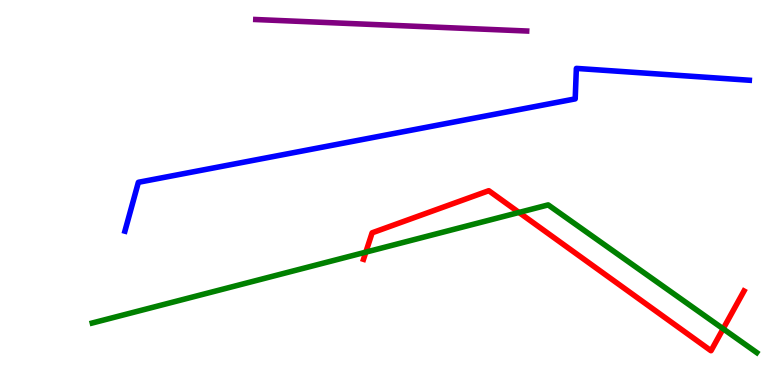[{'lines': ['blue', 'red'], 'intersections': []}, {'lines': ['green', 'red'], 'intersections': [{'x': 4.72, 'y': 3.45}, {'x': 6.7, 'y': 4.48}, {'x': 9.33, 'y': 1.46}]}, {'lines': ['purple', 'red'], 'intersections': []}, {'lines': ['blue', 'green'], 'intersections': []}, {'lines': ['blue', 'purple'], 'intersections': []}, {'lines': ['green', 'purple'], 'intersections': []}]